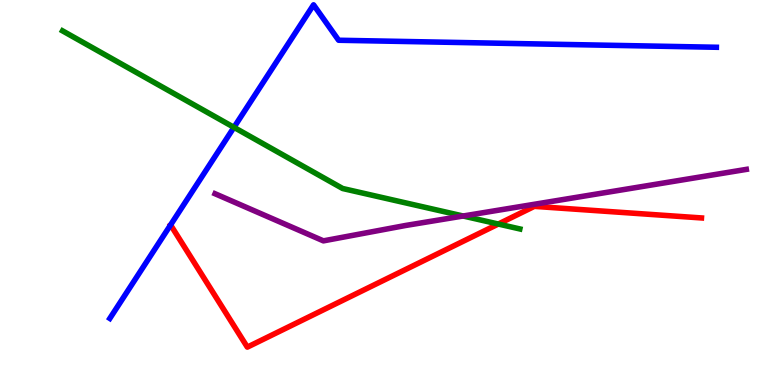[{'lines': ['blue', 'red'], 'intersections': []}, {'lines': ['green', 'red'], 'intersections': [{'x': 6.43, 'y': 4.18}]}, {'lines': ['purple', 'red'], 'intersections': []}, {'lines': ['blue', 'green'], 'intersections': [{'x': 3.02, 'y': 6.69}]}, {'lines': ['blue', 'purple'], 'intersections': []}, {'lines': ['green', 'purple'], 'intersections': [{'x': 5.98, 'y': 4.39}]}]